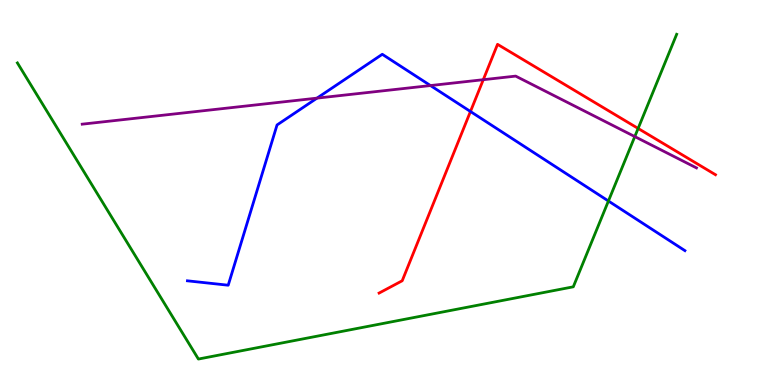[{'lines': ['blue', 'red'], 'intersections': [{'x': 6.07, 'y': 7.1}]}, {'lines': ['green', 'red'], 'intersections': [{'x': 8.23, 'y': 6.66}]}, {'lines': ['purple', 'red'], 'intersections': [{'x': 6.24, 'y': 7.93}]}, {'lines': ['blue', 'green'], 'intersections': [{'x': 7.85, 'y': 4.78}]}, {'lines': ['blue', 'purple'], 'intersections': [{'x': 4.09, 'y': 7.45}, {'x': 5.55, 'y': 7.78}]}, {'lines': ['green', 'purple'], 'intersections': [{'x': 8.19, 'y': 6.45}]}]